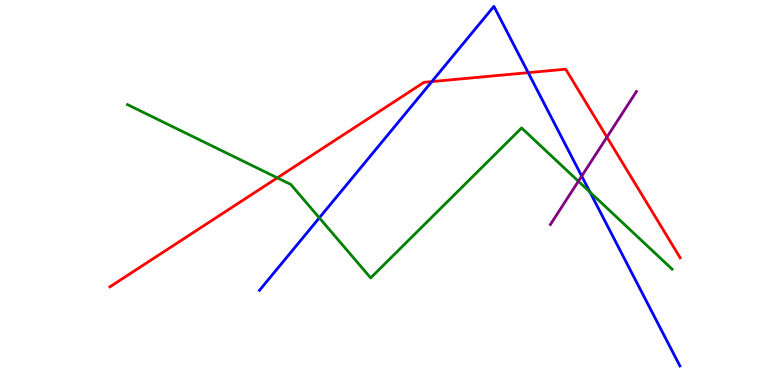[{'lines': ['blue', 'red'], 'intersections': [{'x': 5.57, 'y': 7.88}, {'x': 6.82, 'y': 8.11}]}, {'lines': ['green', 'red'], 'intersections': [{'x': 3.58, 'y': 5.38}]}, {'lines': ['purple', 'red'], 'intersections': [{'x': 7.83, 'y': 6.44}]}, {'lines': ['blue', 'green'], 'intersections': [{'x': 4.12, 'y': 4.34}, {'x': 7.61, 'y': 5.01}]}, {'lines': ['blue', 'purple'], 'intersections': [{'x': 7.51, 'y': 5.43}]}, {'lines': ['green', 'purple'], 'intersections': [{'x': 7.46, 'y': 5.29}]}]